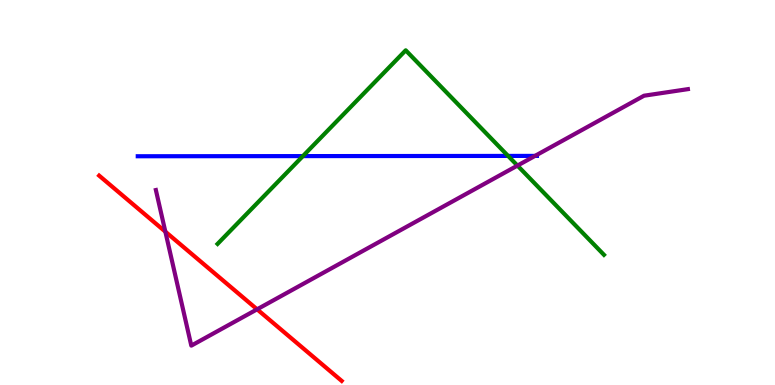[{'lines': ['blue', 'red'], 'intersections': []}, {'lines': ['green', 'red'], 'intersections': []}, {'lines': ['purple', 'red'], 'intersections': [{'x': 2.13, 'y': 3.98}, {'x': 3.32, 'y': 1.97}]}, {'lines': ['blue', 'green'], 'intersections': [{'x': 3.91, 'y': 5.95}, {'x': 6.56, 'y': 5.95}]}, {'lines': ['blue', 'purple'], 'intersections': [{'x': 6.9, 'y': 5.95}]}, {'lines': ['green', 'purple'], 'intersections': [{'x': 6.68, 'y': 5.7}]}]